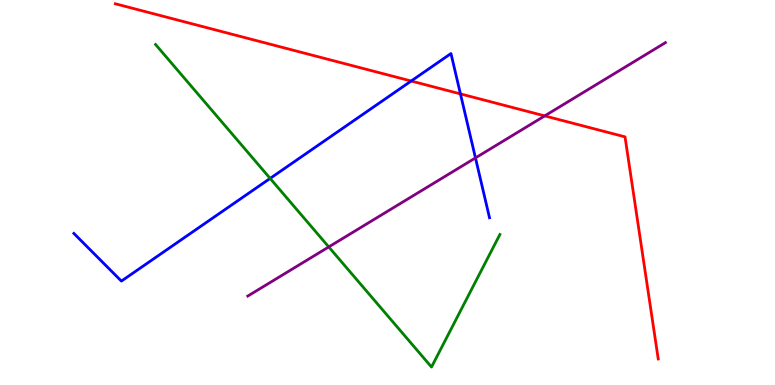[{'lines': ['blue', 'red'], 'intersections': [{'x': 5.31, 'y': 7.9}, {'x': 5.94, 'y': 7.56}]}, {'lines': ['green', 'red'], 'intersections': []}, {'lines': ['purple', 'red'], 'intersections': [{'x': 7.03, 'y': 6.99}]}, {'lines': ['blue', 'green'], 'intersections': [{'x': 3.49, 'y': 5.37}]}, {'lines': ['blue', 'purple'], 'intersections': [{'x': 6.14, 'y': 5.9}]}, {'lines': ['green', 'purple'], 'intersections': [{'x': 4.24, 'y': 3.59}]}]